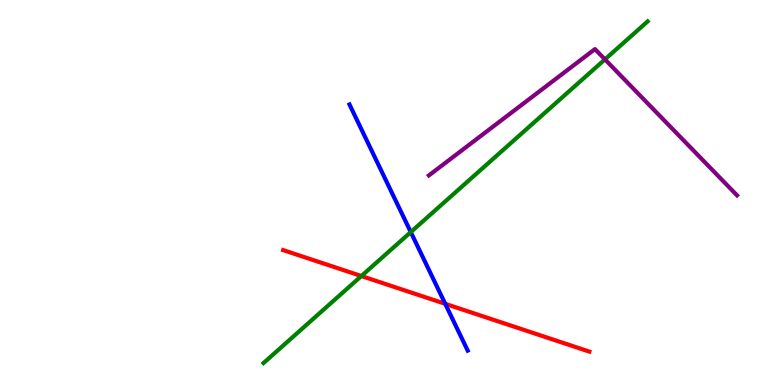[{'lines': ['blue', 'red'], 'intersections': [{'x': 5.74, 'y': 2.11}]}, {'lines': ['green', 'red'], 'intersections': [{'x': 4.66, 'y': 2.83}]}, {'lines': ['purple', 'red'], 'intersections': []}, {'lines': ['blue', 'green'], 'intersections': [{'x': 5.3, 'y': 3.97}]}, {'lines': ['blue', 'purple'], 'intersections': []}, {'lines': ['green', 'purple'], 'intersections': [{'x': 7.81, 'y': 8.46}]}]